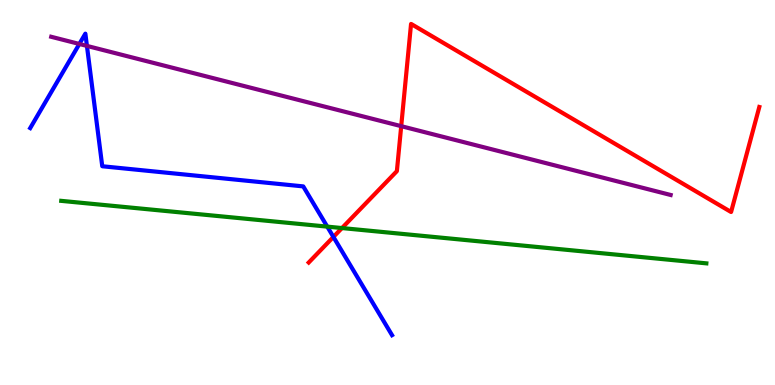[{'lines': ['blue', 'red'], 'intersections': [{'x': 4.3, 'y': 3.85}]}, {'lines': ['green', 'red'], 'intersections': [{'x': 4.41, 'y': 4.08}]}, {'lines': ['purple', 'red'], 'intersections': [{'x': 5.18, 'y': 6.72}]}, {'lines': ['blue', 'green'], 'intersections': [{'x': 4.22, 'y': 4.11}]}, {'lines': ['blue', 'purple'], 'intersections': [{'x': 1.02, 'y': 8.86}, {'x': 1.12, 'y': 8.81}]}, {'lines': ['green', 'purple'], 'intersections': []}]